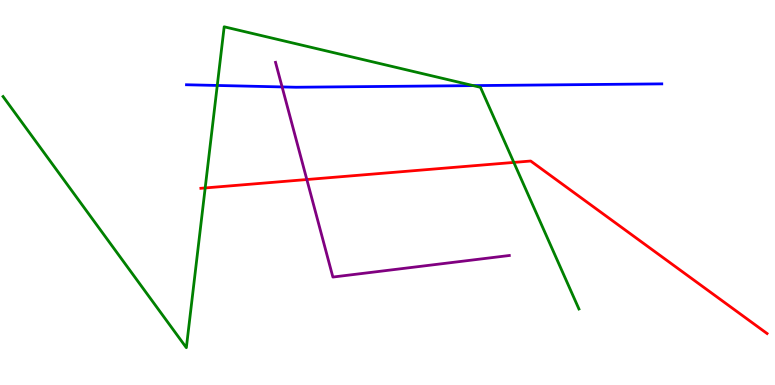[{'lines': ['blue', 'red'], 'intersections': []}, {'lines': ['green', 'red'], 'intersections': [{'x': 2.65, 'y': 5.12}, {'x': 6.63, 'y': 5.78}]}, {'lines': ['purple', 'red'], 'intersections': [{'x': 3.96, 'y': 5.34}]}, {'lines': ['blue', 'green'], 'intersections': [{'x': 2.8, 'y': 7.78}, {'x': 6.11, 'y': 7.78}]}, {'lines': ['blue', 'purple'], 'intersections': [{'x': 3.64, 'y': 7.74}]}, {'lines': ['green', 'purple'], 'intersections': []}]